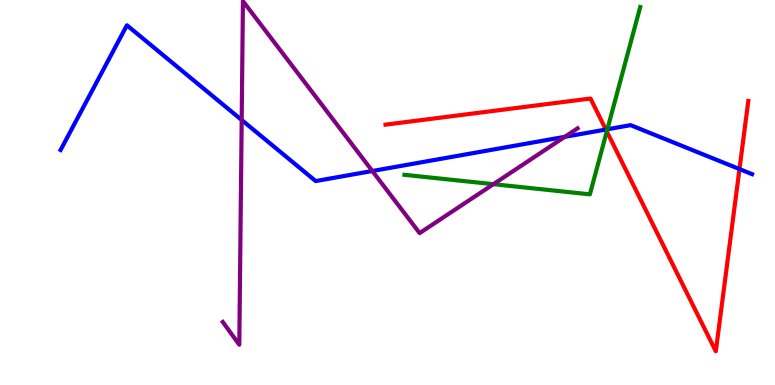[{'lines': ['blue', 'red'], 'intersections': [{'x': 7.82, 'y': 6.64}, {'x': 9.54, 'y': 5.61}]}, {'lines': ['green', 'red'], 'intersections': [{'x': 7.83, 'y': 6.59}]}, {'lines': ['purple', 'red'], 'intersections': []}, {'lines': ['blue', 'green'], 'intersections': [{'x': 7.84, 'y': 6.64}]}, {'lines': ['blue', 'purple'], 'intersections': [{'x': 3.12, 'y': 6.88}, {'x': 4.8, 'y': 5.56}, {'x': 7.29, 'y': 6.45}]}, {'lines': ['green', 'purple'], 'intersections': [{'x': 6.37, 'y': 5.22}]}]